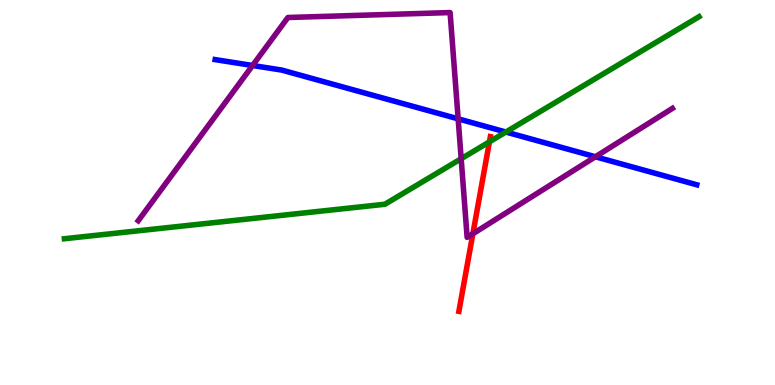[{'lines': ['blue', 'red'], 'intersections': []}, {'lines': ['green', 'red'], 'intersections': [{'x': 6.32, 'y': 6.32}]}, {'lines': ['purple', 'red'], 'intersections': [{'x': 6.1, 'y': 3.93}]}, {'lines': ['blue', 'green'], 'intersections': [{'x': 6.53, 'y': 6.57}]}, {'lines': ['blue', 'purple'], 'intersections': [{'x': 3.26, 'y': 8.3}, {'x': 5.91, 'y': 6.91}, {'x': 7.68, 'y': 5.93}]}, {'lines': ['green', 'purple'], 'intersections': [{'x': 5.95, 'y': 5.88}]}]